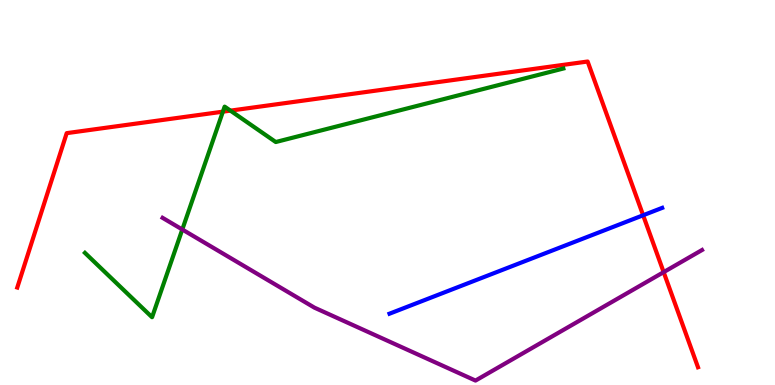[{'lines': ['blue', 'red'], 'intersections': [{'x': 8.3, 'y': 4.41}]}, {'lines': ['green', 'red'], 'intersections': [{'x': 2.88, 'y': 7.1}, {'x': 2.97, 'y': 7.13}]}, {'lines': ['purple', 'red'], 'intersections': [{'x': 8.56, 'y': 2.93}]}, {'lines': ['blue', 'green'], 'intersections': []}, {'lines': ['blue', 'purple'], 'intersections': []}, {'lines': ['green', 'purple'], 'intersections': [{'x': 2.35, 'y': 4.04}]}]